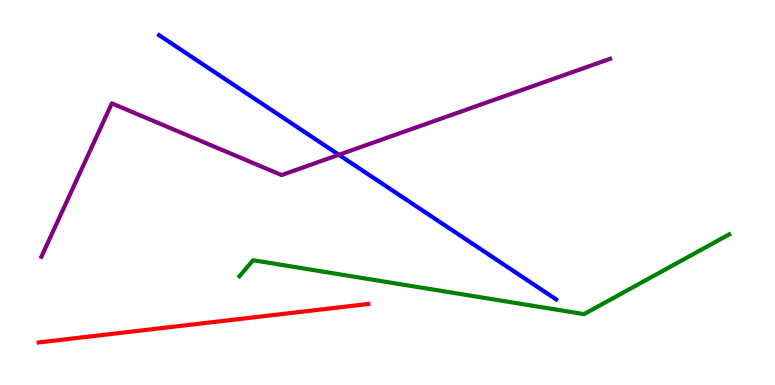[{'lines': ['blue', 'red'], 'intersections': []}, {'lines': ['green', 'red'], 'intersections': []}, {'lines': ['purple', 'red'], 'intersections': []}, {'lines': ['blue', 'green'], 'intersections': []}, {'lines': ['blue', 'purple'], 'intersections': [{'x': 4.37, 'y': 5.98}]}, {'lines': ['green', 'purple'], 'intersections': []}]